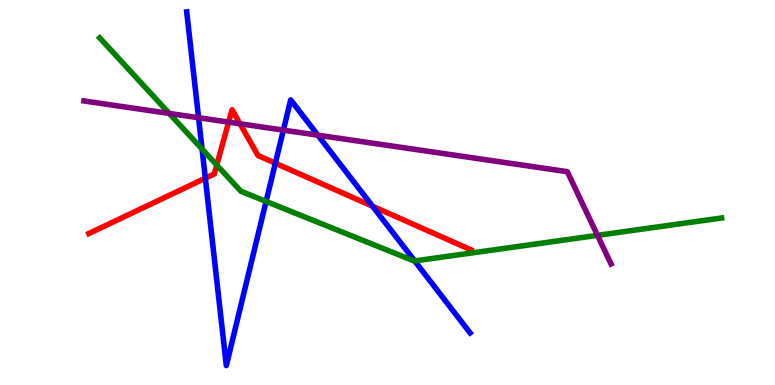[{'lines': ['blue', 'red'], 'intersections': [{'x': 2.65, 'y': 5.37}, {'x': 3.55, 'y': 5.76}, {'x': 4.81, 'y': 4.64}]}, {'lines': ['green', 'red'], 'intersections': [{'x': 2.8, 'y': 5.71}]}, {'lines': ['purple', 'red'], 'intersections': [{'x': 2.95, 'y': 6.83}, {'x': 3.1, 'y': 6.78}]}, {'lines': ['blue', 'green'], 'intersections': [{'x': 2.61, 'y': 6.13}, {'x': 3.43, 'y': 4.77}, {'x': 5.35, 'y': 3.22}]}, {'lines': ['blue', 'purple'], 'intersections': [{'x': 2.56, 'y': 6.94}, {'x': 3.66, 'y': 6.62}, {'x': 4.1, 'y': 6.49}]}, {'lines': ['green', 'purple'], 'intersections': [{'x': 2.18, 'y': 7.05}, {'x': 7.71, 'y': 3.89}]}]